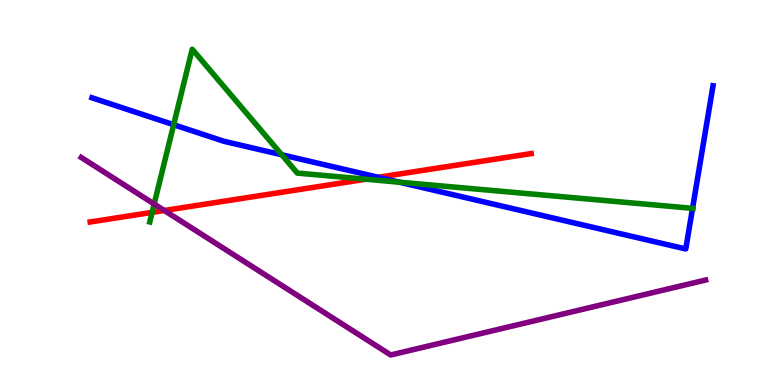[{'lines': ['blue', 'red'], 'intersections': [{'x': 4.88, 'y': 5.4}]}, {'lines': ['green', 'red'], 'intersections': [{'x': 1.96, 'y': 4.48}, {'x': 4.72, 'y': 5.35}]}, {'lines': ['purple', 'red'], 'intersections': [{'x': 2.12, 'y': 4.53}]}, {'lines': ['blue', 'green'], 'intersections': [{'x': 2.24, 'y': 6.76}, {'x': 3.64, 'y': 5.98}, {'x': 5.15, 'y': 5.27}, {'x': 8.94, 'y': 4.59}]}, {'lines': ['blue', 'purple'], 'intersections': []}, {'lines': ['green', 'purple'], 'intersections': [{'x': 1.99, 'y': 4.7}]}]